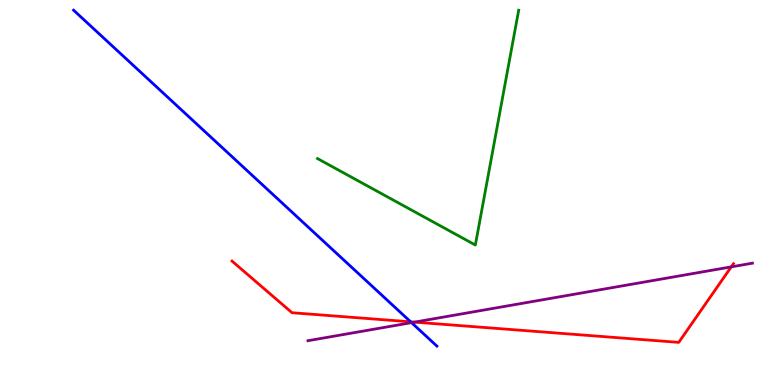[{'lines': ['blue', 'red'], 'intersections': [{'x': 5.3, 'y': 1.64}]}, {'lines': ['green', 'red'], 'intersections': []}, {'lines': ['purple', 'red'], 'intersections': [{'x': 5.35, 'y': 1.63}, {'x': 9.44, 'y': 3.07}]}, {'lines': ['blue', 'green'], 'intersections': []}, {'lines': ['blue', 'purple'], 'intersections': [{'x': 5.31, 'y': 1.62}]}, {'lines': ['green', 'purple'], 'intersections': []}]